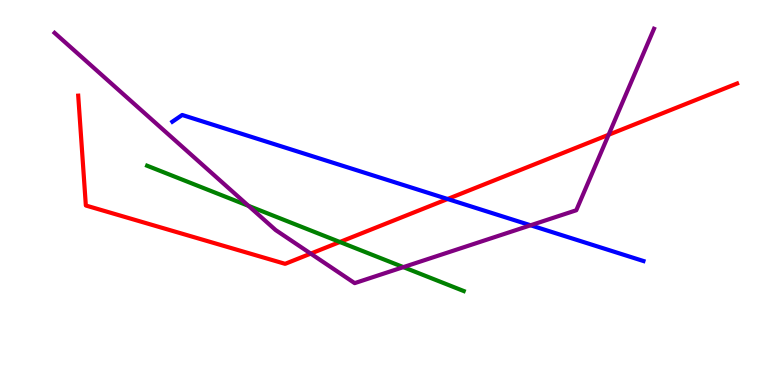[{'lines': ['blue', 'red'], 'intersections': [{'x': 5.78, 'y': 4.83}]}, {'lines': ['green', 'red'], 'intersections': [{'x': 4.39, 'y': 3.71}]}, {'lines': ['purple', 'red'], 'intersections': [{'x': 4.01, 'y': 3.41}, {'x': 7.85, 'y': 6.5}]}, {'lines': ['blue', 'green'], 'intersections': []}, {'lines': ['blue', 'purple'], 'intersections': [{'x': 6.85, 'y': 4.15}]}, {'lines': ['green', 'purple'], 'intersections': [{'x': 3.21, 'y': 4.65}, {'x': 5.2, 'y': 3.06}]}]